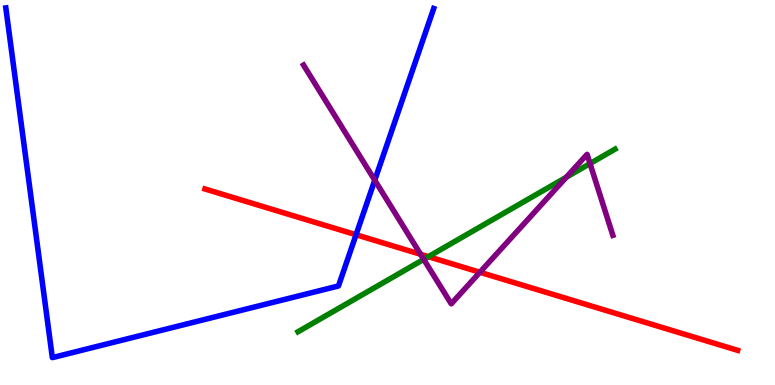[{'lines': ['blue', 'red'], 'intersections': [{'x': 4.59, 'y': 3.9}]}, {'lines': ['green', 'red'], 'intersections': [{'x': 5.53, 'y': 3.33}]}, {'lines': ['purple', 'red'], 'intersections': [{'x': 5.43, 'y': 3.39}, {'x': 6.19, 'y': 2.93}]}, {'lines': ['blue', 'green'], 'intersections': []}, {'lines': ['blue', 'purple'], 'intersections': [{'x': 4.84, 'y': 5.32}]}, {'lines': ['green', 'purple'], 'intersections': [{'x': 5.47, 'y': 3.26}, {'x': 7.31, 'y': 5.4}, {'x': 7.61, 'y': 5.75}]}]